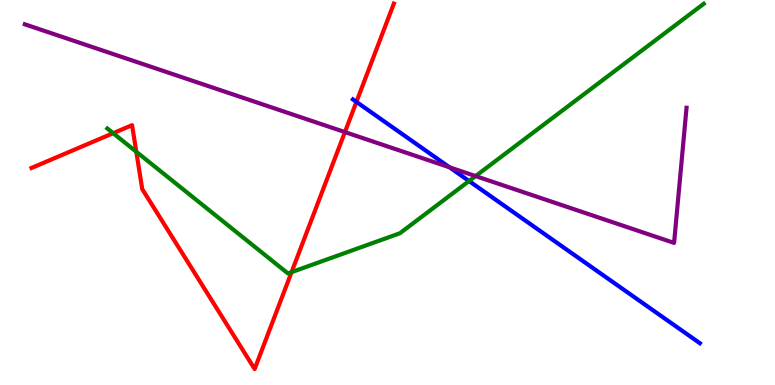[{'lines': ['blue', 'red'], 'intersections': [{'x': 4.6, 'y': 7.35}]}, {'lines': ['green', 'red'], 'intersections': [{'x': 1.46, 'y': 6.54}, {'x': 1.76, 'y': 6.06}, {'x': 3.76, 'y': 2.93}]}, {'lines': ['purple', 'red'], 'intersections': [{'x': 4.45, 'y': 6.57}]}, {'lines': ['blue', 'green'], 'intersections': [{'x': 6.05, 'y': 5.3}]}, {'lines': ['blue', 'purple'], 'intersections': [{'x': 5.8, 'y': 5.65}]}, {'lines': ['green', 'purple'], 'intersections': [{'x': 6.14, 'y': 5.43}]}]